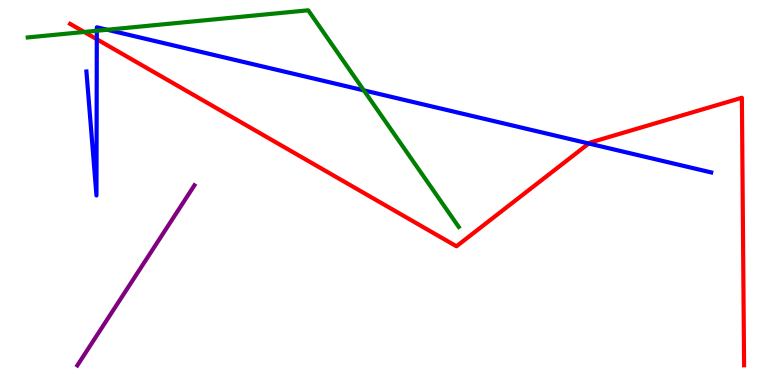[{'lines': ['blue', 'red'], 'intersections': [{'x': 1.25, 'y': 8.98}, {'x': 7.6, 'y': 6.27}]}, {'lines': ['green', 'red'], 'intersections': [{'x': 1.09, 'y': 9.17}]}, {'lines': ['purple', 'red'], 'intersections': []}, {'lines': ['blue', 'green'], 'intersections': [{'x': 1.25, 'y': 9.2}, {'x': 1.38, 'y': 9.23}, {'x': 4.69, 'y': 7.65}]}, {'lines': ['blue', 'purple'], 'intersections': []}, {'lines': ['green', 'purple'], 'intersections': []}]